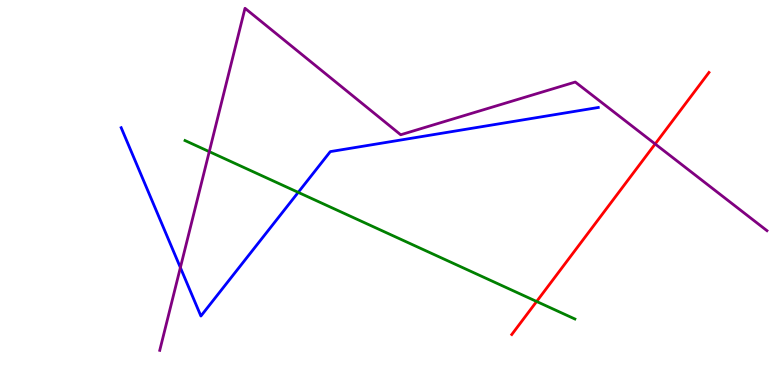[{'lines': ['blue', 'red'], 'intersections': []}, {'lines': ['green', 'red'], 'intersections': [{'x': 6.92, 'y': 2.17}]}, {'lines': ['purple', 'red'], 'intersections': [{'x': 8.45, 'y': 6.26}]}, {'lines': ['blue', 'green'], 'intersections': [{'x': 3.85, 'y': 5.0}]}, {'lines': ['blue', 'purple'], 'intersections': [{'x': 2.33, 'y': 3.05}]}, {'lines': ['green', 'purple'], 'intersections': [{'x': 2.7, 'y': 6.06}]}]